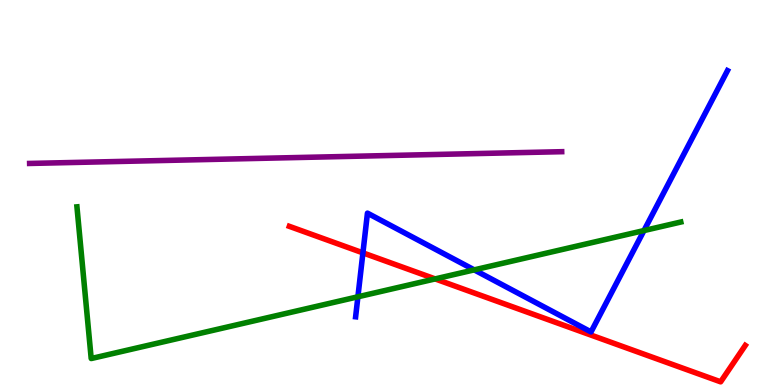[{'lines': ['blue', 'red'], 'intersections': [{'x': 4.68, 'y': 3.43}]}, {'lines': ['green', 'red'], 'intersections': [{'x': 5.61, 'y': 2.76}]}, {'lines': ['purple', 'red'], 'intersections': []}, {'lines': ['blue', 'green'], 'intersections': [{'x': 4.62, 'y': 2.29}, {'x': 6.12, 'y': 2.99}, {'x': 8.31, 'y': 4.01}]}, {'lines': ['blue', 'purple'], 'intersections': []}, {'lines': ['green', 'purple'], 'intersections': []}]